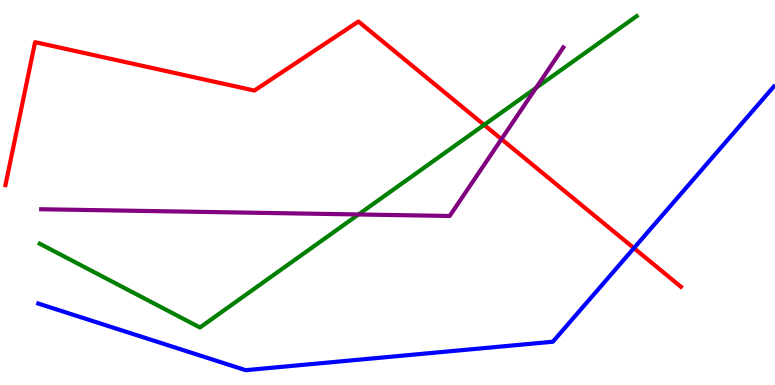[{'lines': ['blue', 'red'], 'intersections': [{'x': 8.18, 'y': 3.56}]}, {'lines': ['green', 'red'], 'intersections': [{'x': 6.25, 'y': 6.76}]}, {'lines': ['purple', 'red'], 'intersections': [{'x': 6.47, 'y': 6.39}]}, {'lines': ['blue', 'green'], 'intersections': []}, {'lines': ['blue', 'purple'], 'intersections': []}, {'lines': ['green', 'purple'], 'intersections': [{'x': 4.63, 'y': 4.43}, {'x': 6.92, 'y': 7.72}]}]